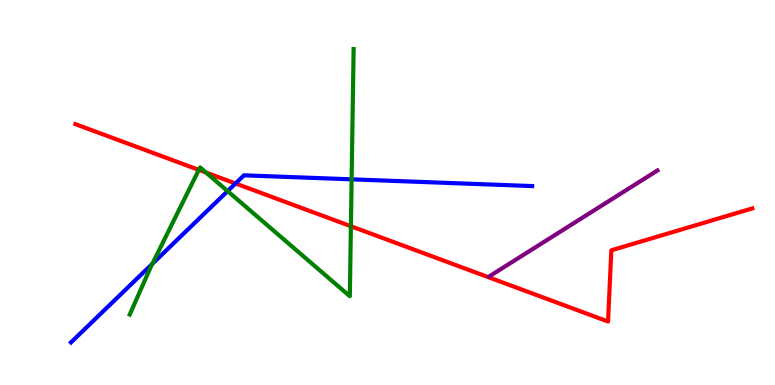[{'lines': ['blue', 'red'], 'intersections': [{'x': 3.04, 'y': 5.23}]}, {'lines': ['green', 'red'], 'intersections': [{'x': 2.57, 'y': 5.59}, {'x': 2.66, 'y': 5.52}, {'x': 4.53, 'y': 4.12}]}, {'lines': ['purple', 'red'], 'intersections': []}, {'lines': ['blue', 'green'], 'intersections': [{'x': 1.97, 'y': 3.15}, {'x': 2.94, 'y': 5.04}, {'x': 4.54, 'y': 5.34}]}, {'lines': ['blue', 'purple'], 'intersections': []}, {'lines': ['green', 'purple'], 'intersections': []}]